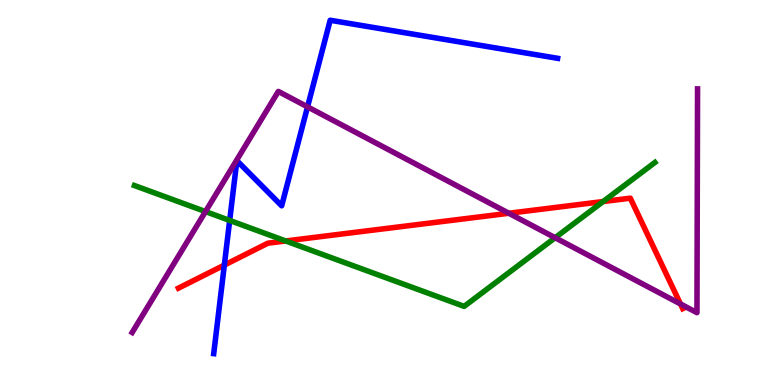[{'lines': ['blue', 'red'], 'intersections': [{'x': 2.89, 'y': 3.11}]}, {'lines': ['green', 'red'], 'intersections': [{'x': 3.69, 'y': 3.74}, {'x': 7.78, 'y': 4.76}]}, {'lines': ['purple', 'red'], 'intersections': [{'x': 6.57, 'y': 4.46}, {'x': 8.78, 'y': 2.1}]}, {'lines': ['blue', 'green'], 'intersections': [{'x': 2.96, 'y': 4.27}]}, {'lines': ['blue', 'purple'], 'intersections': [{'x': 3.97, 'y': 7.22}]}, {'lines': ['green', 'purple'], 'intersections': [{'x': 2.65, 'y': 4.5}, {'x': 7.16, 'y': 3.83}]}]